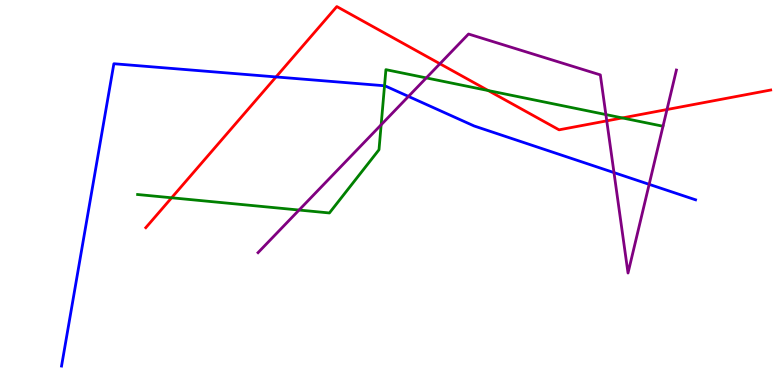[{'lines': ['blue', 'red'], 'intersections': [{'x': 3.56, 'y': 8.0}]}, {'lines': ['green', 'red'], 'intersections': [{'x': 2.21, 'y': 4.86}, {'x': 6.3, 'y': 7.65}, {'x': 8.03, 'y': 6.94}]}, {'lines': ['purple', 'red'], 'intersections': [{'x': 5.68, 'y': 8.34}, {'x': 7.83, 'y': 6.86}, {'x': 8.61, 'y': 7.16}]}, {'lines': ['blue', 'green'], 'intersections': [{'x': 4.96, 'y': 7.77}]}, {'lines': ['blue', 'purple'], 'intersections': [{'x': 5.27, 'y': 7.5}, {'x': 7.92, 'y': 5.52}, {'x': 8.38, 'y': 5.21}]}, {'lines': ['green', 'purple'], 'intersections': [{'x': 3.86, 'y': 4.54}, {'x': 4.92, 'y': 6.76}, {'x': 5.5, 'y': 7.98}, {'x': 7.82, 'y': 7.02}]}]